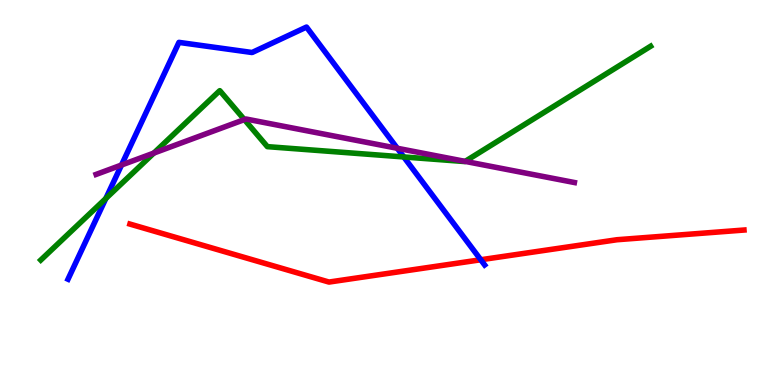[{'lines': ['blue', 'red'], 'intersections': [{'x': 6.2, 'y': 3.25}]}, {'lines': ['green', 'red'], 'intersections': []}, {'lines': ['purple', 'red'], 'intersections': []}, {'lines': ['blue', 'green'], 'intersections': [{'x': 1.37, 'y': 4.84}, {'x': 5.21, 'y': 5.92}]}, {'lines': ['blue', 'purple'], 'intersections': [{'x': 1.57, 'y': 5.71}, {'x': 5.13, 'y': 6.15}]}, {'lines': ['green', 'purple'], 'intersections': [{'x': 1.98, 'y': 6.02}, {'x': 3.15, 'y': 6.89}, {'x': 6.0, 'y': 5.81}]}]